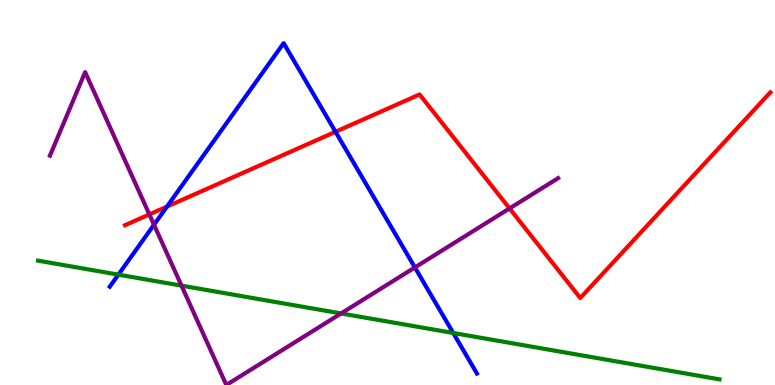[{'lines': ['blue', 'red'], 'intersections': [{'x': 2.15, 'y': 4.63}, {'x': 4.33, 'y': 6.58}]}, {'lines': ['green', 'red'], 'intersections': []}, {'lines': ['purple', 'red'], 'intersections': [{'x': 1.93, 'y': 4.43}, {'x': 6.57, 'y': 4.59}]}, {'lines': ['blue', 'green'], 'intersections': [{'x': 1.53, 'y': 2.87}, {'x': 5.85, 'y': 1.35}]}, {'lines': ['blue', 'purple'], 'intersections': [{'x': 1.99, 'y': 4.16}, {'x': 5.35, 'y': 3.05}]}, {'lines': ['green', 'purple'], 'intersections': [{'x': 2.34, 'y': 2.58}, {'x': 4.4, 'y': 1.86}]}]